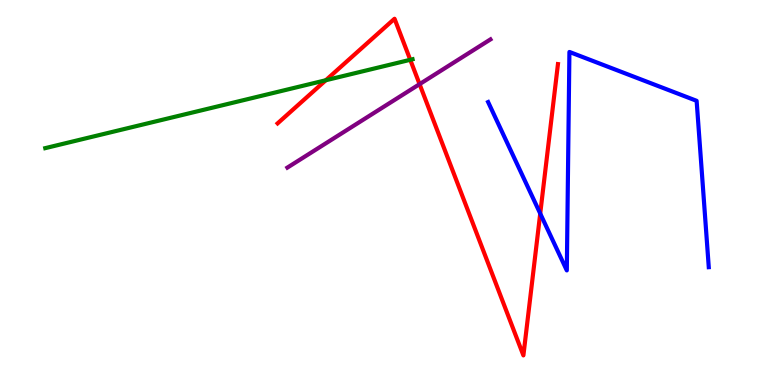[{'lines': ['blue', 'red'], 'intersections': [{'x': 6.97, 'y': 4.45}]}, {'lines': ['green', 'red'], 'intersections': [{'x': 4.2, 'y': 7.92}, {'x': 5.29, 'y': 8.45}]}, {'lines': ['purple', 'red'], 'intersections': [{'x': 5.41, 'y': 7.81}]}, {'lines': ['blue', 'green'], 'intersections': []}, {'lines': ['blue', 'purple'], 'intersections': []}, {'lines': ['green', 'purple'], 'intersections': []}]